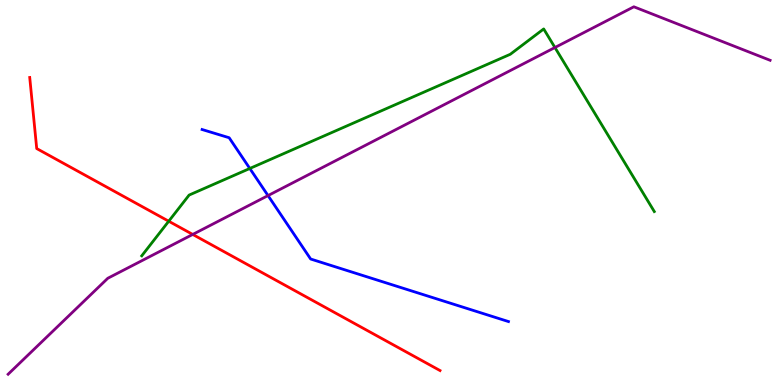[{'lines': ['blue', 'red'], 'intersections': []}, {'lines': ['green', 'red'], 'intersections': [{'x': 2.18, 'y': 4.25}]}, {'lines': ['purple', 'red'], 'intersections': [{'x': 2.49, 'y': 3.91}]}, {'lines': ['blue', 'green'], 'intersections': [{'x': 3.22, 'y': 5.62}]}, {'lines': ['blue', 'purple'], 'intersections': [{'x': 3.46, 'y': 4.92}]}, {'lines': ['green', 'purple'], 'intersections': [{'x': 7.16, 'y': 8.77}]}]